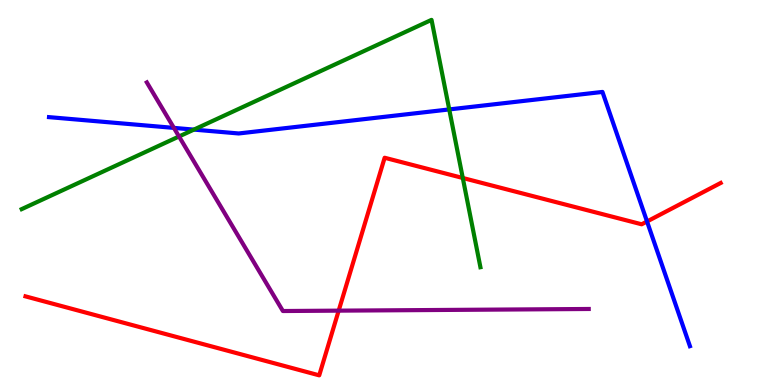[{'lines': ['blue', 'red'], 'intersections': [{'x': 8.35, 'y': 4.25}]}, {'lines': ['green', 'red'], 'intersections': [{'x': 5.97, 'y': 5.38}]}, {'lines': ['purple', 'red'], 'intersections': [{'x': 4.37, 'y': 1.93}]}, {'lines': ['blue', 'green'], 'intersections': [{'x': 2.5, 'y': 6.63}, {'x': 5.8, 'y': 7.16}]}, {'lines': ['blue', 'purple'], 'intersections': [{'x': 2.24, 'y': 6.68}]}, {'lines': ['green', 'purple'], 'intersections': [{'x': 2.31, 'y': 6.46}]}]